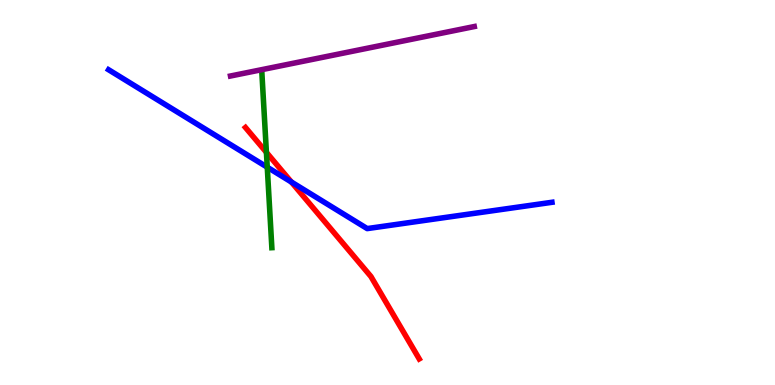[{'lines': ['blue', 'red'], 'intersections': [{'x': 3.76, 'y': 5.27}]}, {'lines': ['green', 'red'], 'intersections': [{'x': 3.44, 'y': 6.04}]}, {'lines': ['purple', 'red'], 'intersections': []}, {'lines': ['blue', 'green'], 'intersections': [{'x': 3.45, 'y': 5.66}]}, {'lines': ['blue', 'purple'], 'intersections': []}, {'lines': ['green', 'purple'], 'intersections': []}]